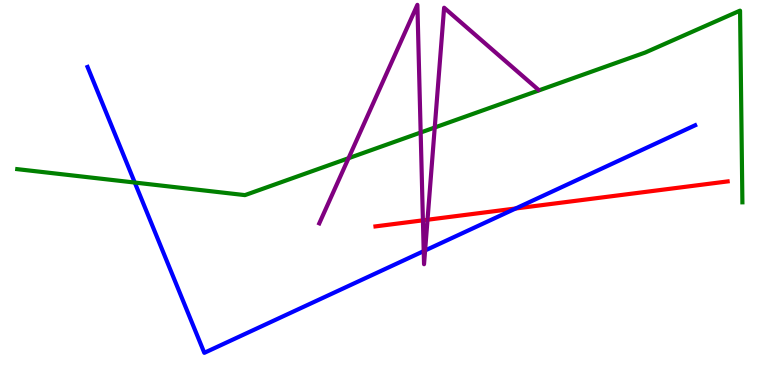[{'lines': ['blue', 'red'], 'intersections': [{'x': 6.65, 'y': 4.58}]}, {'lines': ['green', 'red'], 'intersections': []}, {'lines': ['purple', 'red'], 'intersections': [{'x': 5.46, 'y': 4.28}, {'x': 5.52, 'y': 4.29}]}, {'lines': ['blue', 'green'], 'intersections': [{'x': 1.74, 'y': 5.26}]}, {'lines': ['blue', 'purple'], 'intersections': [{'x': 5.47, 'y': 3.48}, {'x': 5.49, 'y': 3.49}]}, {'lines': ['green', 'purple'], 'intersections': [{'x': 4.5, 'y': 5.89}, {'x': 5.43, 'y': 6.56}, {'x': 5.61, 'y': 6.69}]}]